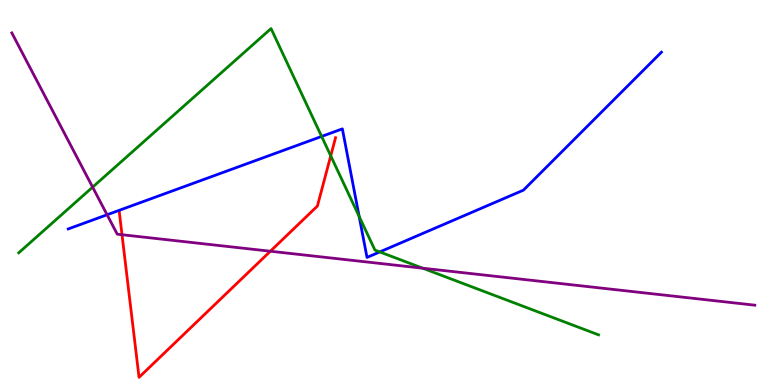[{'lines': ['blue', 'red'], 'intersections': []}, {'lines': ['green', 'red'], 'intersections': [{'x': 4.27, 'y': 5.95}]}, {'lines': ['purple', 'red'], 'intersections': [{'x': 1.57, 'y': 3.9}, {'x': 3.49, 'y': 3.47}]}, {'lines': ['blue', 'green'], 'intersections': [{'x': 4.15, 'y': 6.46}, {'x': 4.63, 'y': 4.38}, {'x': 4.9, 'y': 3.46}]}, {'lines': ['blue', 'purple'], 'intersections': [{'x': 1.38, 'y': 4.42}]}, {'lines': ['green', 'purple'], 'intersections': [{'x': 1.2, 'y': 5.14}, {'x': 5.45, 'y': 3.03}]}]